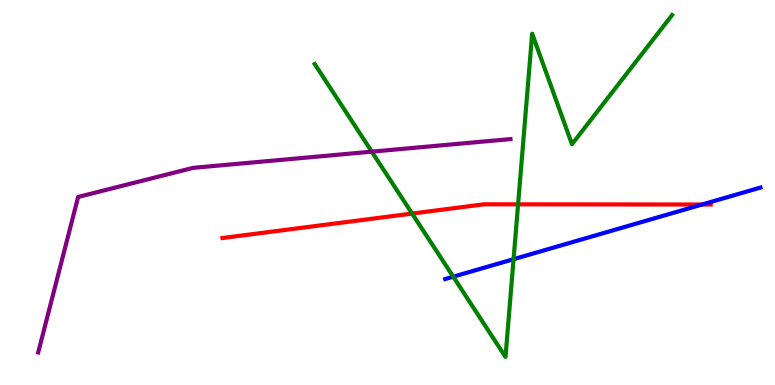[{'lines': ['blue', 'red'], 'intersections': [{'x': 9.06, 'y': 4.69}]}, {'lines': ['green', 'red'], 'intersections': [{'x': 5.32, 'y': 4.45}, {'x': 6.69, 'y': 4.69}]}, {'lines': ['purple', 'red'], 'intersections': []}, {'lines': ['blue', 'green'], 'intersections': [{'x': 5.85, 'y': 2.81}, {'x': 6.63, 'y': 3.27}]}, {'lines': ['blue', 'purple'], 'intersections': []}, {'lines': ['green', 'purple'], 'intersections': [{'x': 4.8, 'y': 6.06}]}]